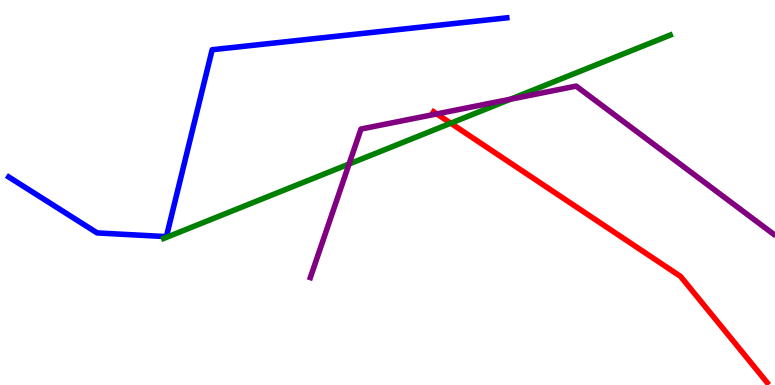[{'lines': ['blue', 'red'], 'intersections': []}, {'lines': ['green', 'red'], 'intersections': [{'x': 5.82, 'y': 6.8}]}, {'lines': ['purple', 'red'], 'intersections': [{'x': 5.64, 'y': 7.04}]}, {'lines': ['blue', 'green'], 'intersections': []}, {'lines': ['blue', 'purple'], 'intersections': []}, {'lines': ['green', 'purple'], 'intersections': [{'x': 4.5, 'y': 5.74}, {'x': 6.59, 'y': 7.42}]}]